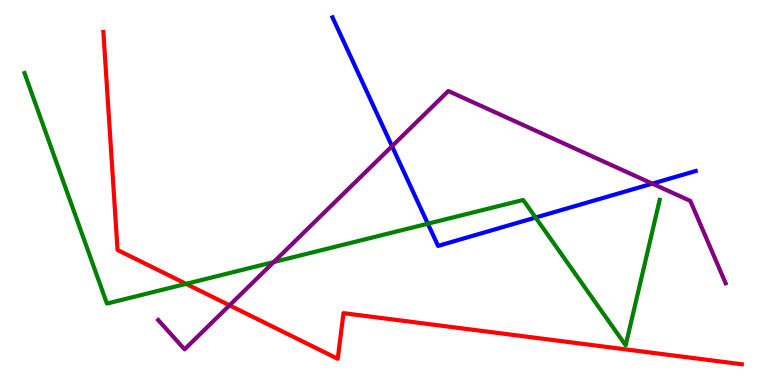[{'lines': ['blue', 'red'], 'intersections': []}, {'lines': ['green', 'red'], 'intersections': [{'x': 2.4, 'y': 2.63}]}, {'lines': ['purple', 'red'], 'intersections': [{'x': 2.96, 'y': 2.07}]}, {'lines': ['blue', 'green'], 'intersections': [{'x': 5.52, 'y': 4.19}, {'x': 6.91, 'y': 4.35}]}, {'lines': ['blue', 'purple'], 'intersections': [{'x': 5.06, 'y': 6.2}, {'x': 8.42, 'y': 5.23}]}, {'lines': ['green', 'purple'], 'intersections': [{'x': 3.53, 'y': 3.19}]}]